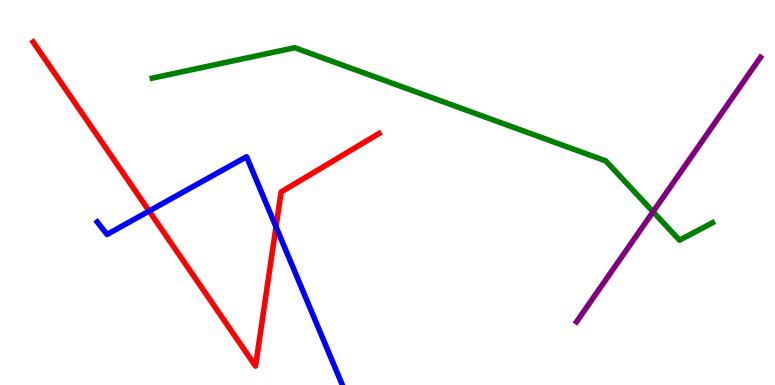[{'lines': ['blue', 'red'], 'intersections': [{'x': 1.92, 'y': 4.52}, {'x': 3.56, 'y': 4.11}]}, {'lines': ['green', 'red'], 'intersections': []}, {'lines': ['purple', 'red'], 'intersections': []}, {'lines': ['blue', 'green'], 'intersections': []}, {'lines': ['blue', 'purple'], 'intersections': []}, {'lines': ['green', 'purple'], 'intersections': [{'x': 8.43, 'y': 4.5}]}]